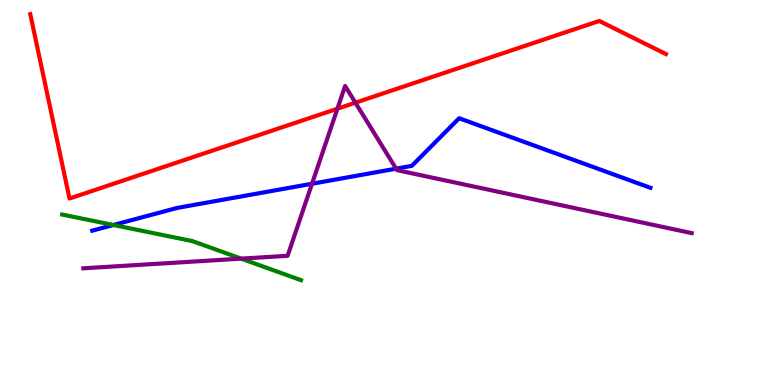[{'lines': ['blue', 'red'], 'intersections': []}, {'lines': ['green', 'red'], 'intersections': []}, {'lines': ['purple', 'red'], 'intersections': [{'x': 4.35, 'y': 7.18}, {'x': 4.59, 'y': 7.33}]}, {'lines': ['blue', 'green'], 'intersections': [{'x': 1.46, 'y': 4.16}]}, {'lines': ['blue', 'purple'], 'intersections': [{'x': 4.03, 'y': 5.23}, {'x': 5.11, 'y': 5.62}]}, {'lines': ['green', 'purple'], 'intersections': [{'x': 3.11, 'y': 3.28}]}]